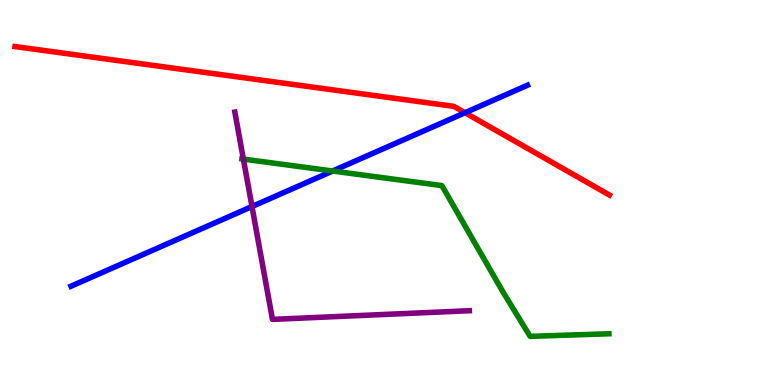[{'lines': ['blue', 'red'], 'intersections': [{'x': 6.0, 'y': 7.07}]}, {'lines': ['green', 'red'], 'intersections': []}, {'lines': ['purple', 'red'], 'intersections': []}, {'lines': ['blue', 'green'], 'intersections': [{'x': 4.29, 'y': 5.56}]}, {'lines': ['blue', 'purple'], 'intersections': [{'x': 3.25, 'y': 4.64}]}, {'lines': ['green', 'purple'], 'intersections': [{'x': 3.14, 'y': 5.87}]}]